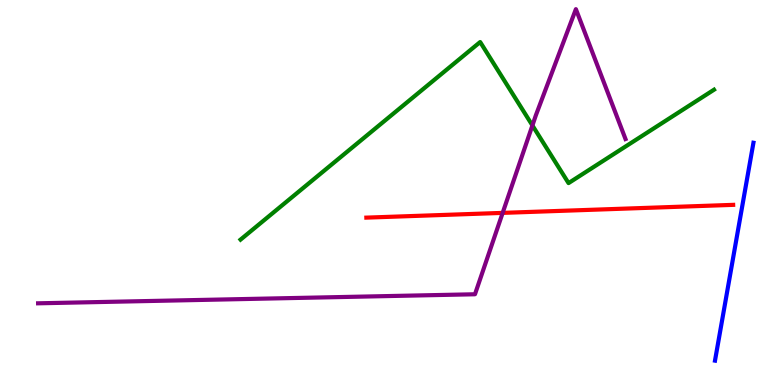[{'lines': ['blue', 'red'], 'intersections': []}, {'lines': ['green', 'red'], 'intersections': []}, {'lines': ['purple', 'red'], 'intersections': [{'x': 6.49, 'y': 4.47}]}, {'lines': ['blue', 'green'], 'intersections': []}, {'lines': ['blue', 'purple'], 'intersections': []}, {'lines': ['green', 'purple'], 'intersections': [{'x': 6.87, 'y': 6.74}]}]